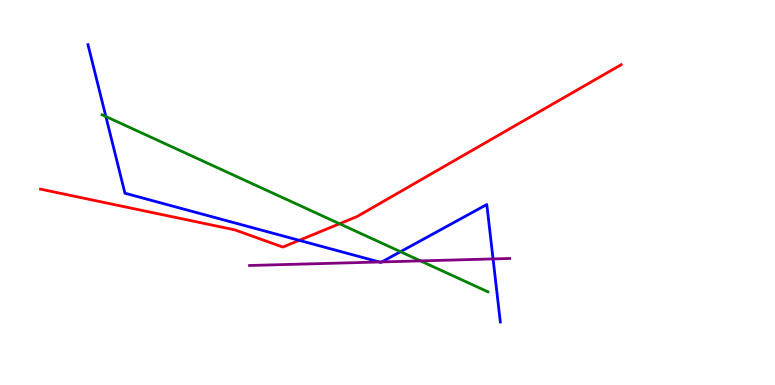[{'lines': ['blue', 'red'], 'intersections': [{'x': 3.86, 'y': 3.76}]}, {'lines': ['green', 'red'], 'intersections': [{'x': 4.38, 'y': 4.19}]}, {'lines': ['purple', 'red'], 'intersections': []}, {'lines': ['blue', 'green'], 'intersections': [{'x': 1.37, 'y': 6.97}, {'x': 5.17, 'y': 3.46}]}, {'lines': ['blue', 'purple'], 'intersections': [{'x': 4.89, 'y': 3.19}, {'x': 4.93, 'y': 3.2}, {'x': 6.36, 'y': 3.27}]}, {'lines': ['green', 'purple'], 'intersections': [{'x': 5.43, 'y': 3.22}]}]